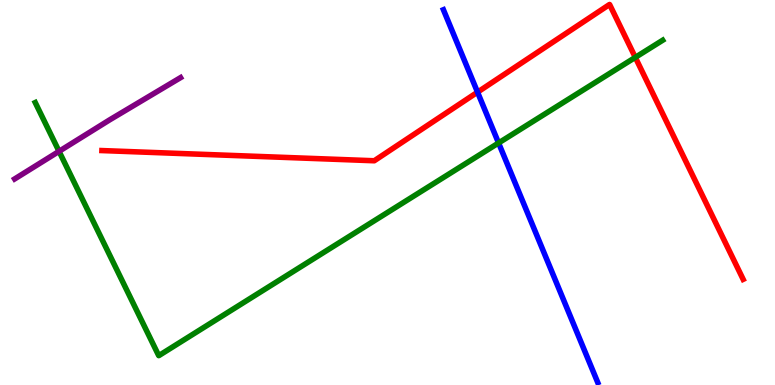[{'lines': ['blue', 'red'], 'intersections': [{'x': 6.16, 'y': 7.61}]}, {'lines': ['green', 'red'], 'intersections': [{'x': 8.2, 'y': 8.51}]}, {'lines': ['purple', 'red'], 'intersections': []}, {'lines': ['blue', 'green'], 'intersections': [{'x': 6.43, 'y': 6.29}]}, {'lines': ['blue', 'purple'], 'intersections': []}, {'lines': ['green', 'purple'], 'intersections': [{'x': 0.762, 'y': 6.07}]}]